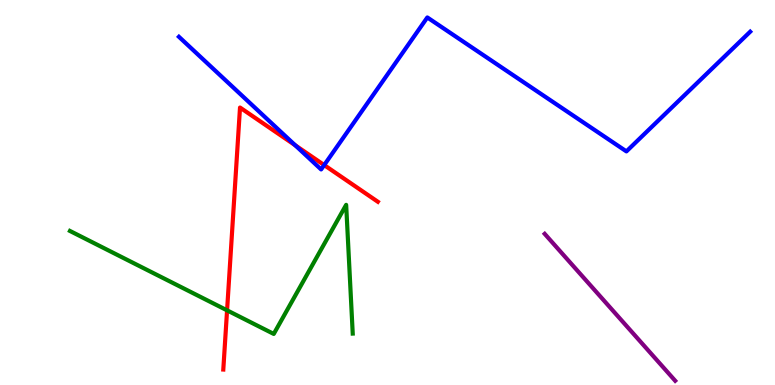[{'lines': ['blue', 'red'], 'intersections': [{'x': 3.81, 'y': 6.23}, {'x': 4.18, 'y': 5.71}]}, {'lines': ['green', 'red'], 'intersections': [{'x': 2.93, 'y': 1.94}]}, {'lines': ['purple', 'red'], 'intersections': []}, {'lines': ['blue', 'green'], 'intersections': []}, {'lines': ['blue', 'purple'], 'intersections': []}, {'lines': ['green', 'purple'], 'intersections': []}]